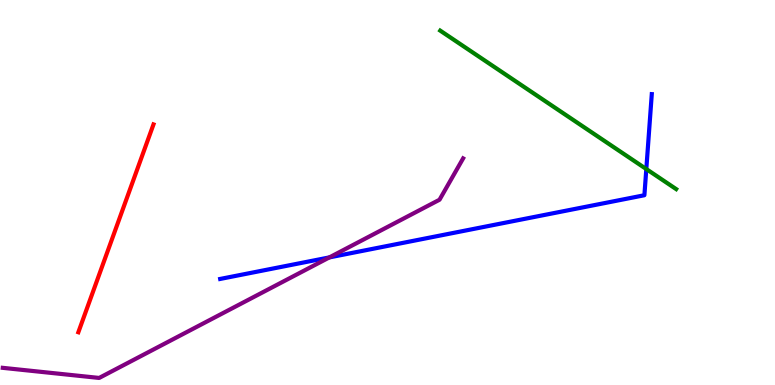[{'lines': ['blue', 'red'], 'intersections': []}, {'lines': ['green', 'red'], 'intersections': []}, {'lines': ['purple', 'red'], 'intersections': []}, {'lines': ['blue', 'green'], 'intersections': [{'x': 8.34, 'y': 5.61}]}, {'lines': ['blue', 'purple'], 'intersections': [{'x': 4.25, 'y': 3.31}]}, {'lines': ['green', 'purple'], 'intersections': []}]